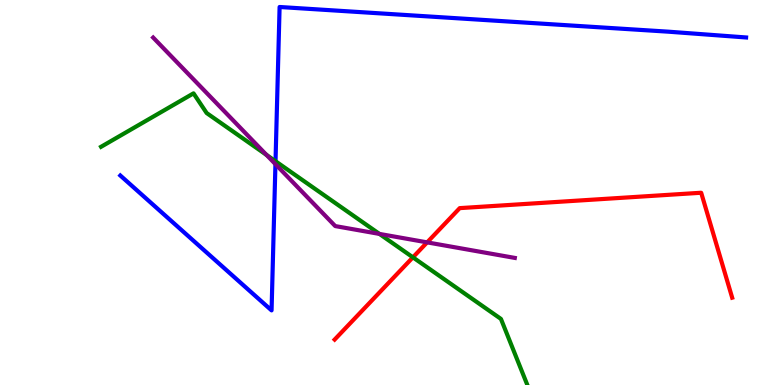[{'lines': ['blue', 'red'], 'intersections': []}, {'lines': ['green', 'red'], 'intersections': [{'x': 5.33, 'y': 3.32}]}, {'lines': ['purple', 'red'], 'intersections': [{'x': 5.51, 'y': 3.7}]}, {'lines': ['blue', 'green'], 'intersections': [{'x': 3.56, 'y': 5.81}]}, {'lines': ['blue', 'purple'], 'intersections': [{'x': 3.55, 'y': 5.74}]}, {'lines': ['green', 'purple'], 'intersections': [{'x': 3.44, 'y': 5.98}, {'x': 4.9, 'y': 3.92}]}]